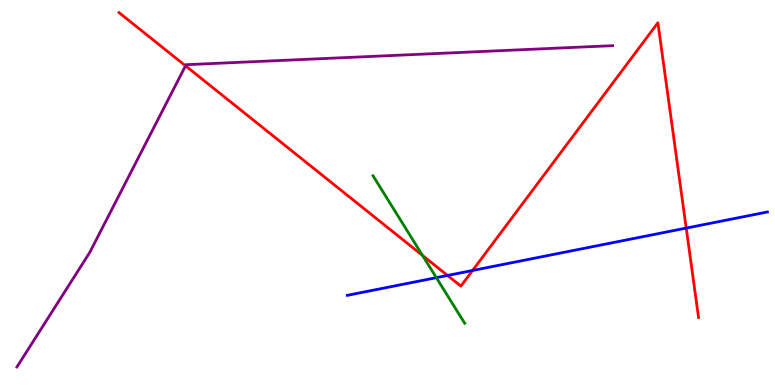[{'lines': ['blue', 'red'], 'intersections': [{'x': 5.77, 'y': 2.85}, {'x': 6.1, 'y': 2.97}, {'x': 8.85, 'y': 4.08}]}, {'lines': ['green', 'red'], 'intersections': [{'x': 5.45, 'y': 3.36}]}, {'lines': ['purple', 'red'], 'intersections': [{'x': 2.39, 'y': 8.29}]}, {'lines': ['blue', 'green'], 'intersections': [{'x': 5.63, 'y': 2.79}]}, {'lines': ['blue', 'purple'], 'intersections': []}, {'lines': ['green', 'purple'], 'intersections': []}]